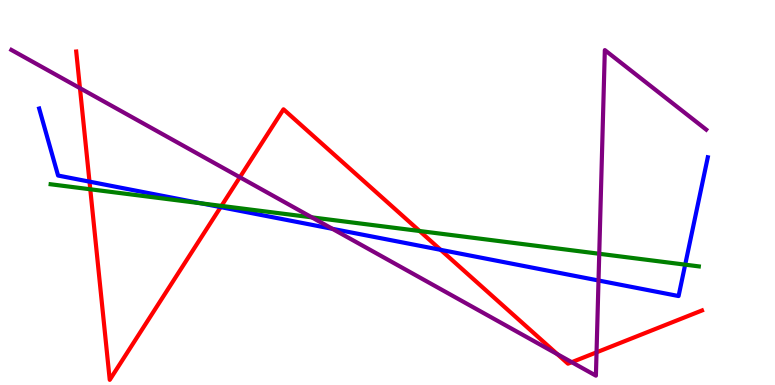[{'lines': ['blue', 'red'], 'intersections': [{'x': 1.15, 'y': 5.28}, {'x': 2.85, 'y': 4.62}, {'x': 5.69, 'y': 3.51}]}, {'lines': ['green', 'red'], 'intersections': [{'x': 1.16, 'y': 5.08}, {'x': 2.86, 'y': 4.65}, {'x': 5.41, 'y': 4.0}]}, {'lines': ['purple', 'red'], 'intersections': [{'x': 1.03, 'y': 7.71}, {'x': 3.09, 'y': 5.4}, {'x': 7.19, 'y': 0.801}, {'x': 7.38, 'y': 0.593}, {'x': 7.7, 'y': 0.848}]}, {'lines': ['blue', 'green'], 'intersections': [{'x': 2.6, 'y': 4.72}, {'x': 8.84, 'y': 3.13}]}, {'lines': ['blue', 'purple'], 'intersections': [{'x': 4.29, 'y': 4.06}, {'x': 7.72, 'y': 2.71}]}, {'lines': ['green', 'purple'], 'intersections': [{'x': 4.02, 'y': 4.35}, {'x': 7.73, 'y': 3.41}]}]